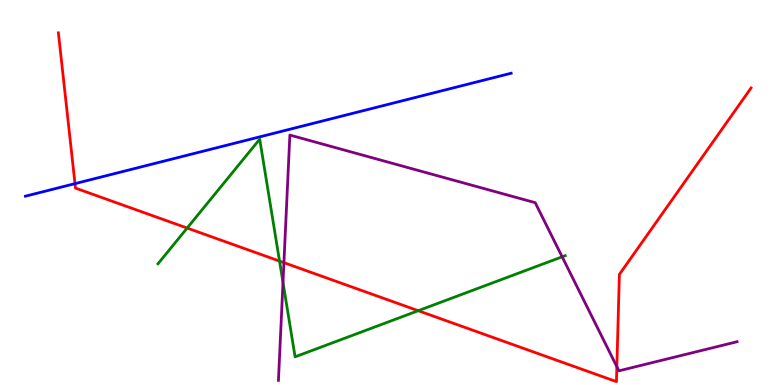[{'lines': ['blue', 'red'], 'intersections': [{'x': 0.968, 'y': 5.23}]}, {'lines': ['green', 'red'], 'intersections': [{'x': 2.41, 'y': 4.08}, {'x': 3.61, 'y': 3.22}, {'x': 5.4, 'y': 1.93}]}, {'lines': ['purple', 'red'], 'intersections': [{'x': 3.66, 'y': 3.18}, {'x': 7.96, 'y': 0.476}]}, {'lines': ['blue', 'green'], 'intersections': []}, {'lines': ['blue', 'purple'], 'intersections': []}, {'lines': ['green', 'purple'], 'intersections': [{'x': 3.65, 'y': 2.66}, {'x': 7.25, 'y': 3.33}]}]